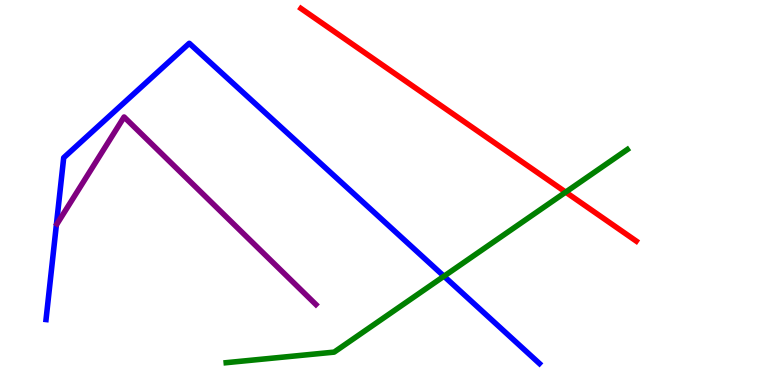[{'lines': ['blue', 'red'], 'intersections': []}, {'lines': ['green', 'red'], 'intersections': [{'x': 7.3, 'y': 5.01}]}, {'lines': ['purple', 'red'], 'intersections': []}, {'lines': ['blue', 'green'], 'intersections': [{'x': 5.73, 'y': 2.83}]}, {'lines': ['blue', 'purple'], 'intersections': []}, {'lines': ['green', 'purple'], 'intersections': []}]